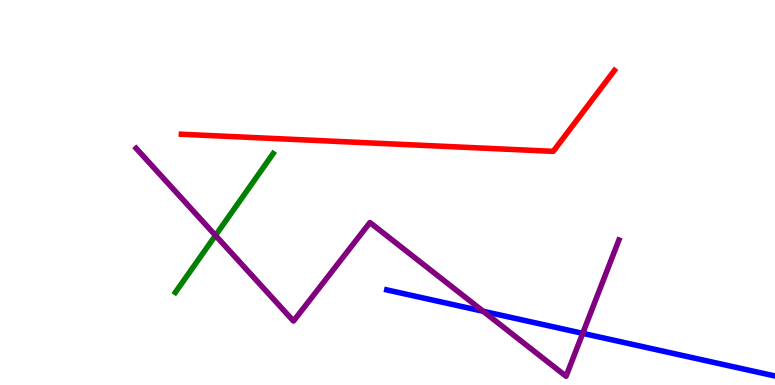[{'lines': ['blue', 'red'], 'intersections': []}, {'lines': ['green', 'red'], 'intersections': []}, {'lines': ['purple', 'red'], 'intersections': []}, {'lines': ['blue', 'green'], 'intersections': []}, {'lines': ['blue', 'purple'], 'intersections': [{'x': 6.23, 'y': 1.92}, {'x': 7.52, 'y': 1.34}]}, {'lines': ['green', 'purple'], 'intersections': [{'x': 2.78, 'y': 3.88}]}]